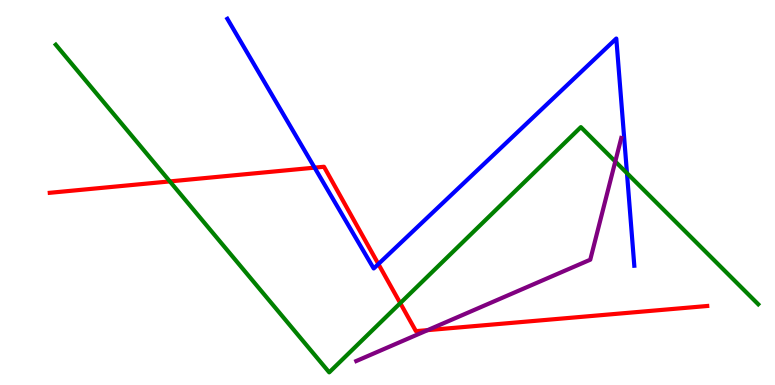[{'lines': ['blue', 'red'], 'intersections': [{'x': 4.06, 'y': 5.65}, {'x': 4.88, 'y': 3.14}]}, {'lines': ['green', 'red'], 'intersections': [{'x': 2.19, 'y': 5.29}, {'x': 5.16, 'y': 2.13}]}, {'lines': ['purple', 'red'], 'intersections': [{'x': 5.52, 'y': 1.42}]}, {'lines': ['blue', 'green'], 'intersections': [{'x': 8.09, 'y': 5.5}]}, {'lines': ['blue', 'purple'], 'intersections': []}, {'lines': ['green', 'purple'], 'intersections': [{'x': 7.94, 'y': 5.81}]}]